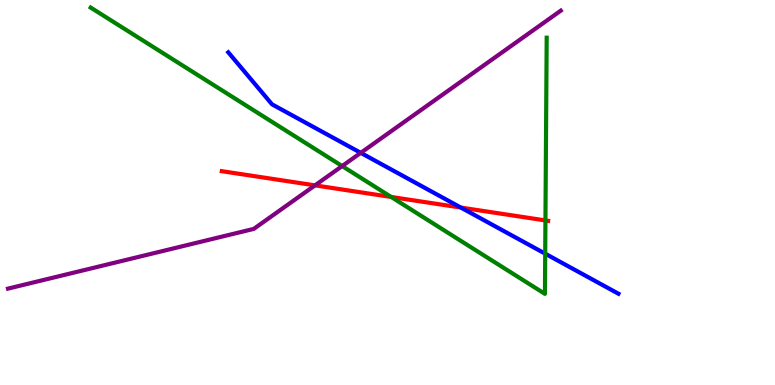[{'lines': ['blue', 'red'], 'intersections': [{'x': 5.95, 'y': 4.61}]}, {'lines': ['green', 'red'], 'intersections': [{'x': 5.05, 'y': 4.88}, {'x': 7.04, 'y': 4.27}]}, {'lines': ['purple', 'red'], 'intersections': [{'x': 4.06, 'y': 5.19}]}, {'lines': ['blue', 'green'], 'intersections': [{'x': 7.03, 'y': 3.41}]}, {'lines': ['blue', 'purple'], 'intersections': [{'x': 4.65, 'y': 6.03}]}, {'lines': ['green', 'purple'], 'intersections': [{'x': 4.41, 'y': 5.69}]}]